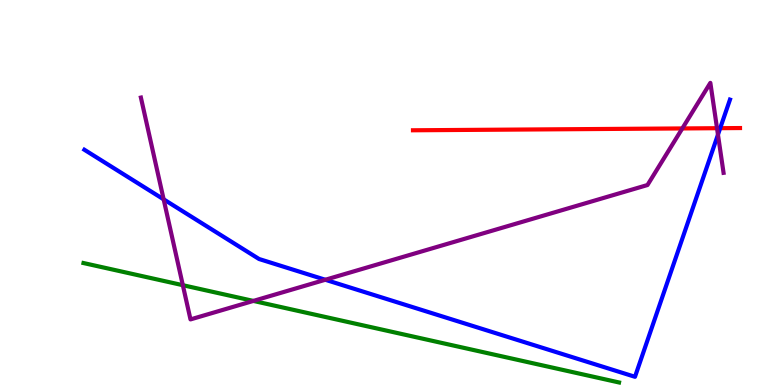[{'lines': ['blue', 'red'], 'intersections': [{'x': 9.29, 'y': 6.67}]}, {'lines': ['green', 'red'], 'intersections': []}, {'lines': ['purple', 'red'], 'intersections': [{'x': 8.8, 'y': 6.66}, {'x': 9.25, 'y': 6.67}]}, {'lines': ['blue', 'green'], 'intersections': []}, {'lines': ['blue', 'purple'], 'intersections': [{'x': 2.11, 'y': 4.82}, {'x': 4.2, 'y': 2.73}, {'x': 9.26, 'y': 6.5}]}, {'lines': ['green', 'purple'], 'intersections': [{'x': 2.36, 'y': 2.59}, {'x': 3.27, 'y': 2.18}]}]